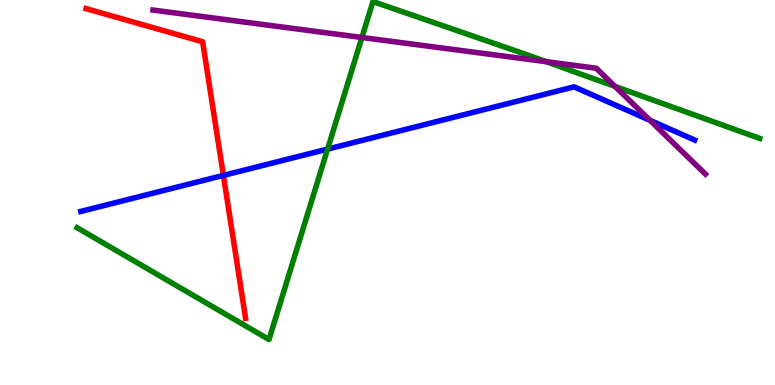[{'lines': ['blue', 'red'], 'intersections': [{'x': 2.88, 'y': 5.44}]}, {'lines': ['green', 'red'], 'intersections': []}, {'lines': ['purple', 'red'], 'intersections': []}, {'lines': ['blue', 'green'], 'intersections': [{'x': 4.23, 'y': 6.13}]}, {'lines': ['blue', 'purple'], 'intersections': [{'x': 8.39, 'y': 6.87}]}, {'lines': ['green', 'purple'], 'intersections': [{'x': 4.67, 'y': 9.03}, {'x': 7.05, 'y': 8.4}, {'x': 7.94, 'y': 7.76}]}]